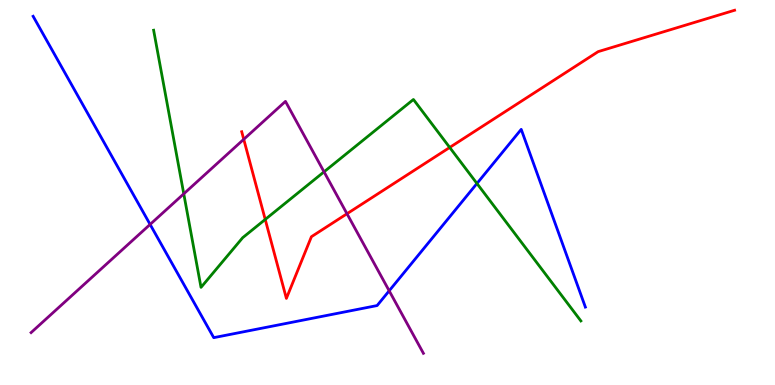[{'lines': ['blue', 'red'], 'intersections': []}, {'lines': ['green', 'red'], 'intersections': [{'x': 3.42, 'y': 4.3}, {'x': 5.8, 'y': 6.17}]}, {'lines': ['purple', 'red'], 'intersections': [{'x': 3.15, 'y': 6.38}, {'x': 4.48, 'y': 4.45}]}, {'lines': ['blue', 'green'], 'intersections': [{'x': 6.15, 'y': 5.23}]}, {'lines': ['blue', 'purple'], 'intersections': [{'x': 1.94, 'y': 4.17}, {'x': 5.02, 'y': 2.45}]}, {'lines': ['green', 'purple'], 'intersections': [{'x': 2.37, 'y': 4.97}, {'x': 4.18, 'y': 5.54}]}]